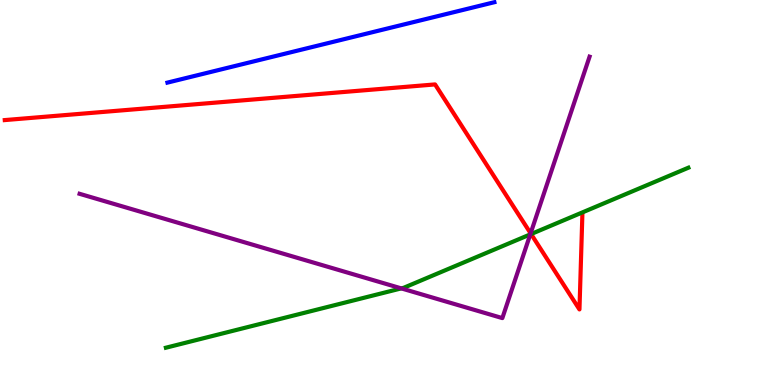[{'lines': ['blue', 'red'], 'intersections': []}, {'lines': ['green', 'red'], 'intersections': [{'x': 6.85, 'y': 3.92}]}, {'lines': ['purple', 'red'], 'intersections': [{'x': 6.85, 'y': 3.94}]}, {'lines': ['blue', 'green'], 'intersections': []}, {'lines': ['blue', 'purple'], 'intersections': []}, {'lines': ['green', 'purple'], 'intersections': [{'x': 5.18, 'y': 2.51}, {'x': 6.84, 'y': 3.91}]}]